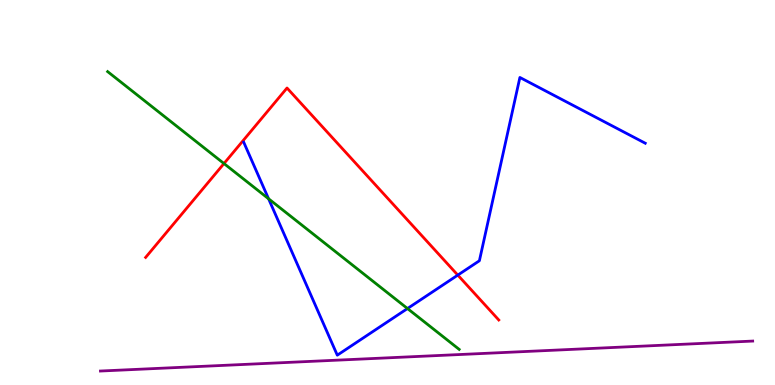[{'lines': ['blue', 'red'], 'intersections': [{'x': 5.91, 'y': 2.85}]}, {'lines': ['green', 'red'], 'intersections': [{'x': 2.89, 'y': 5.75}]}, {'lines': ['purple', 'red'], 'intersections': []}, {'lines': ['blue', 'green'], 'intersections': [{'x': 3.47, 'y': 4.84}, {'x': 5.26, 'y': 1.99}]}, {'lines': ['blue', 'purple'], 'intersections': []}, {'lines': ['green', 'purple'], 'intersections': []}]